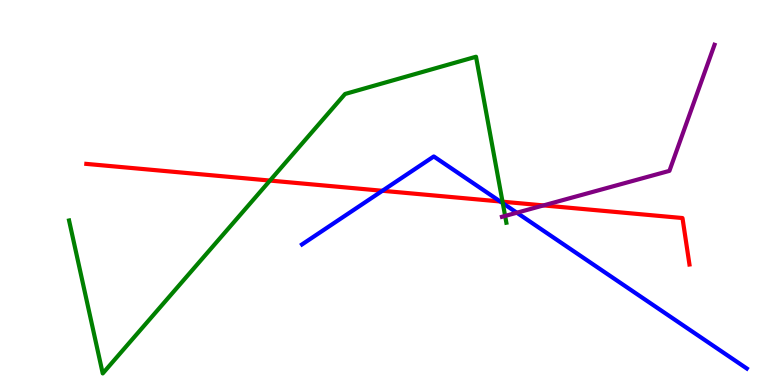[{'lines': ['blue', 'red'], 'intersections': [{'x': 4.93, 'y': 5.04}, {'x': 6.46, 'y': 4.77}]}, {'lines': ['green', 'red'], 'intersections': [{'x': 3.48, 'y': 5.31}, {'x': 6.48, 'y': 4.76}]}, {'lines': ['purple', 'red'], 'intersections': [{'x': 7.01, 'y': 4.66}]}, {'lines': ['blue', 'green'], 'intersections': [{'x': 6.49, 'y': 4.72}]}, {'lines': ['blue', 'purple'], 'intersections': [{'x': 6.67, 'y': 4.47}]}, {'lines': ['green', 'purple'], 'intersections': [{'x': 6.52, 'y': 4.39}]}]